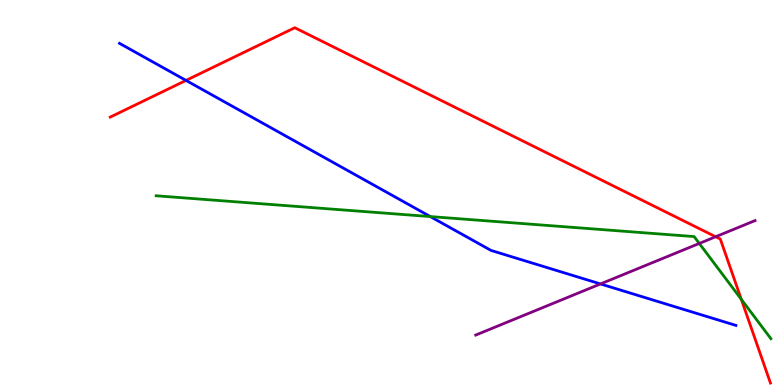[{'lines': ['blue', 'red'], 'intersections': [{'x': 2.4, 'y': 7.91}]}, {'lines': ['green', 'red'], 'intersections': [{'x': 9.57, 'y': 2.23}]}, {'lines': ['purple', 'red'], 'intersections': [{'x': 9.23, 'y': 3.85}]}, {'lines': ['blue', 'green'], 'intersections': [{'x': 5.55, 'y': 4.37}]}, {'lines': ['blue', 'purple'], 'intersections': [{'x': 7.75, 'y': 2.62}]}, {'lines': ['green', 'purple'], 'intersections': [{'x': 9.02, 'y': 3.68}]}]